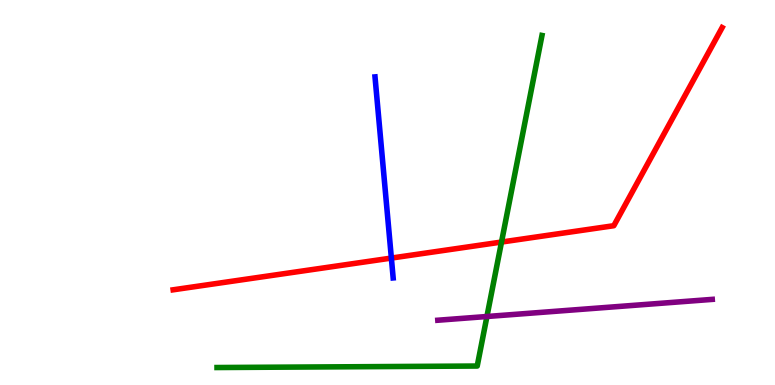[{'lines': ['blue', 'red'], 'intersections': [{'x': 5.05, 'y': 3.3}]}, {'lines': ['green', 'red'], 'intersections': [{'x': 6.47, 'y': 3.71}]}, {'lines': ['purple', 'red'], 'intersections': []}, {'lines': ['blue', 'green'], 'intersections': []}, {'lines': ['blue', 'purple'], 'intersections': []}, {'lines': ['green', 'purple'], 'intersections': [{'x': 6.28, 'y': 1.78}]}]